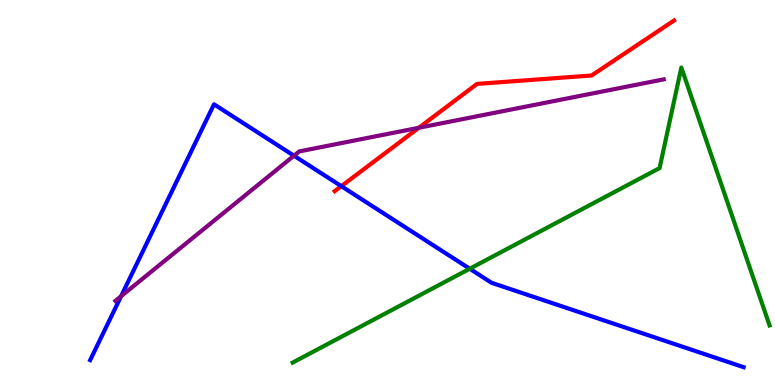[{'lines': ['blue', 'red'], 'intersections': [{'x': 4.4, 'y': 5.16}]}, {'lines': ['green', 'red'], 'intersections': []}, {'lines': ['purple', 'red'], 'intersections': [{'x': 5.4, 'y': 6.68}]}, {'lines': ['blue', 'green'], 'intersections': [{'x': 6.06, 'y': 3.02}]}, {'lines': ['blue', 'purple'], 'intersections': [{'x': 1.56, 'y': 2.31}, {'x': 3.79, 'y': 5.96}]}, {'lines': ['green', 'purple'], 'intersections': []}]